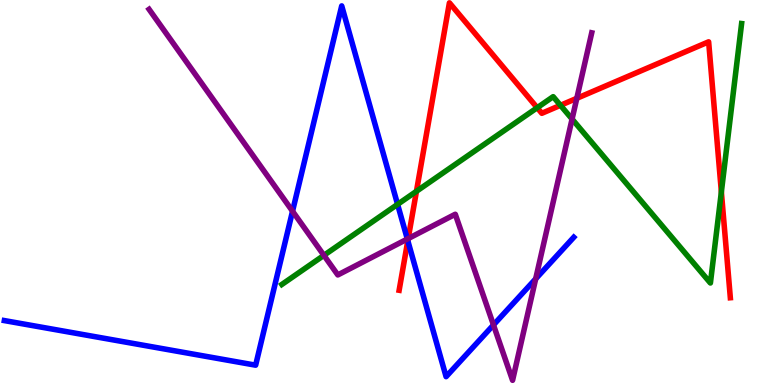[{'lines': ['blue', 'red'], 'intersections': [{'x': 5.26, 'y': 3.75}]}, {'lines': ['green', 'red'], 'intersections': [{'x': 5.37, 'y': 5.03}, {'x': 6.93, 'y': 7.2}, {'x': 7.23, 'y': 7.26}, {'x': 9.31, 'y': 5.01}]}, {'lines': ['purple', 'red'], 'intersections': [{'x': 5.27, 'y': 3.8}, {'x': 7.44, 'y': 7.45}]}, {'lines': ['blue', 'green'], 'intersections': [{'x': 5.13, 'y': 4.69}]}, {'lines': ['blue', 'purple'], 'intersections': [{'x': 3.77, 'y': 4.51}, {'x': 5.26, 'y': 3.79}, {'x': 6.37, 'y': 1.56}, {'x': 6.91, 'y': 2.76}]}, {'lines': ['green', 'purple'], 'intersections': [{'x': 4.18, 'y': 3.37}, {'x': 7.38, 'y': 6.91}]}]